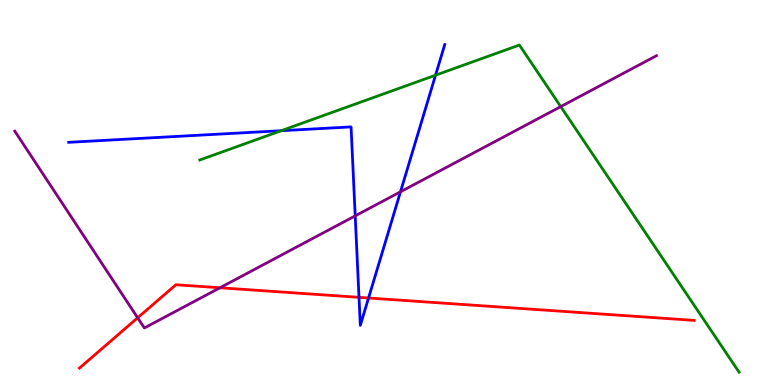[{'lines': ['blue', 'red'], 'intersections': [{'x': 4.63, 'y': 2.28}, {'x': 4.76, 'y': 2.26}]}, {'lines': ['green', 'red'], 'intersections': []}, {'lines': ['purple', 'red'], 'intersections': [{'x': 1.78, 'y': 1.75}, {'x': 2.84, 'y': 2.53}]}, {'lines': ['blue', 'green'], 'intersections': [{'x': 3.63, 'y': 6.6}, {'x': 5.62, 'y': 8.05}]}, {'lines': ['blue', 'purple'], 'intersections': [{'x': 4.58, 'y': 4.39}, {'x': 5.17, 'y': 5.02}]}, {'lines': ['green', 'purple'], 'intersections': [{'x': 7.24, 'y': 7.23}]}]